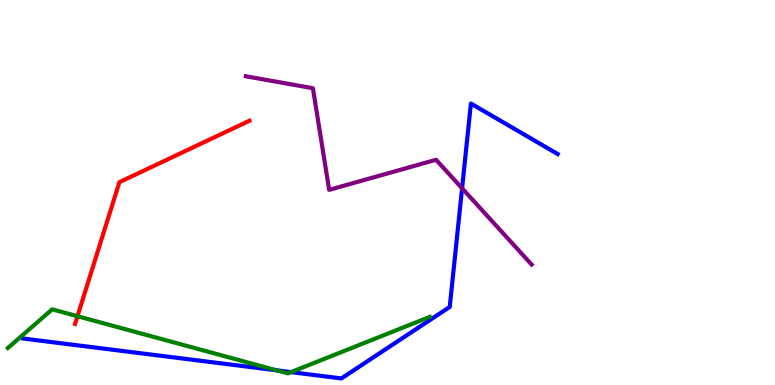[{'lines': ['blue', 'red'], 'intersections': []}, {'lines': ['green', 'red'], 'intersections': [{'x': 1.0, 'y': 1.79}]}, {'lines': ['purple', 'red'], 'intersections': []}, {'lines': ['blue', 'green'], 'intersections': [{'x': 3.57, 'y': 0.382}, {'x': 3.76, 'y': 0.335}]}, {'lines': ['blue', 'purple'], 'intersections': [{'x': 5.96, 'y': 5.11}]}, {'lines': ['green', 'purple'], 'intersections': []}]